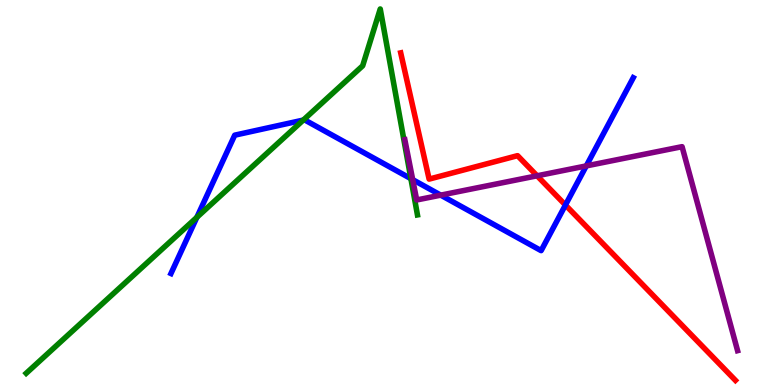[{'lines': ['blue', 'red'], 'intersections': [{'x': 7.3, 'y': 4.67}]}, {'lines': ['green', 'red'], 'intersections': []}, {'lines': ['purple', 'red'], 'intersections': [{'x': 6.93, 'y': 5.43}]}, {'lines': ['blue', 'green'], 'intersections': [{'x': 2.54, 'y': 4.36}, {'x': 3.91, 'y': 6.88}, {'x': 5.3, 'y': 5.36}]}, {'lines': ['blue', 'purple'], 'intersections': [{'x': 5.33, 'y': 5.33}, {'x': 5.69, 'y': 4.93}, {'x': 7.56, 'y': 5.69}]}, {'lines': ['green', 'purple'], 'intersections': []}]